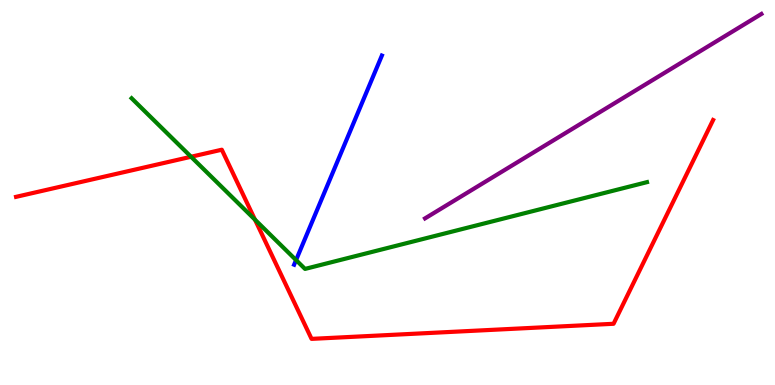[{'lines': ['blue', 'red'], 'intersections': []}, {'lines': ['green', 'red'], 'intersections': [{'x': 2.47, 'y': 5.93}, {'x': 3.29, 'y': 4.29}]}, {'lines': ['purple', 'red'], 'intersections': []}, {'lines': ['blue', 'green'], 'intersections': [{'x': 3.82, 'y': 3.24}]}, {'lines': ['blue', 'purple'], 'intersections': []}, {'lines': ['green', 'purple'], 'intersections': []}]